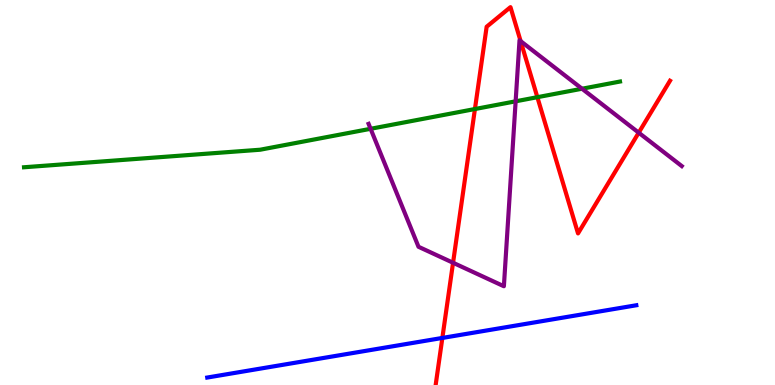[{'lines': ['blue', 'red'], 'intersections': [{'x': 5.71, 'y': 1.22}]}, {'lines': ['green', 'red'], 'intersections': [{'x': 6.13, 'y': 7.17}, {'x': 6.93, 'y': 7.48}]}, {'lines': ['purple', 'red'], 'intersections': [{'x': 5.85, 'y': 3.18}, {'x': 6.72, 'y': 8.93}, {'x': 8.24, 'y': 6.55}]}, {'lines': ['blue', 'green'], 'intersections': []}, {'lines': ['blue', 'purple'], 'intersections': []}, {'lines': ['green', 'purple'], 'intersections': [{'x': 4.78, 'y': 6.65}, {'x': 6.65, 'y': 7.37}, {'x': 7.51, 'y': 7.7}]}]